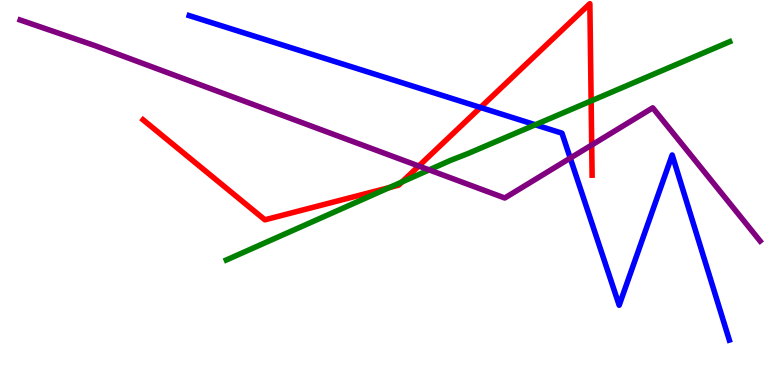[{'lines': ['blue', 'red'], 'intersections': [{'x': 6.2, 'y': 7.21}]}, {'lines': ['green', 'red'], 'intersections': [{'x': 5.02, 'y': 5.13}, {'x': 5.19, 'y': 5.27}, {'x': 7.63, 'y': 7.38}]}, {'lines': ['purple', 'red'], 'intersections': [{'x': 5.4, 'y': 5.69}, {'x': 7.63, 'y': 6.23}]}, {'lines': ['blue', 'green'], 'intersections': [{'x': 6.91, 'y': 6.76}]}, {'lines': ['blue', 'purple'], 'intersections': [{'x': 7.36, 'y': 5.89}]}, {'lines': ['green', 'purple'], 'intersections': [{'x': 5.54, 'y': 5.59}]}]